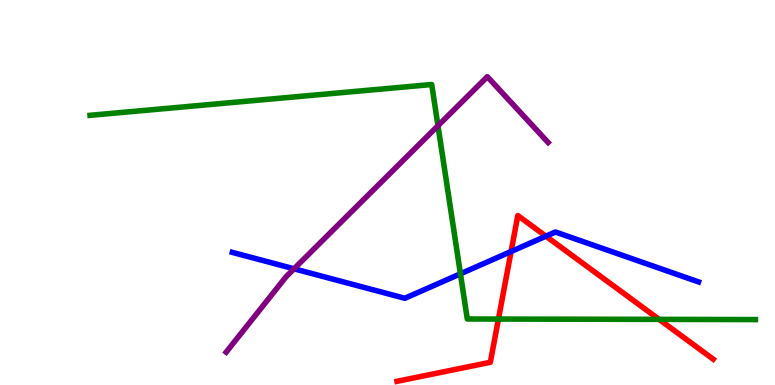[{'lines': ['blue', 'red'], 'intersections': [{'x': 6.59, 'y': 3.47}, {'x': 7.04, 'y': 3.87}]}, {'lines': ['green', 'red'], 'intersections': [{'x': 6.43, 'y': 1.71}, {'x': 8.5, 'y': 1.7}]}, {'lines': ['purple', 'red'], 'intersections': []}, {'lines': ['blue', 'green'], 'intersections': [{'x': 5.94, 'y': 2.89}]}, {'lines': ['blue', 'purple'], 'intersections': [{'x': 3.79, 'y': 3.02}]}, {'lines': ['green', 'purple'], 'intersections': [{'x': 5.65, 'y': 6.73}]}]